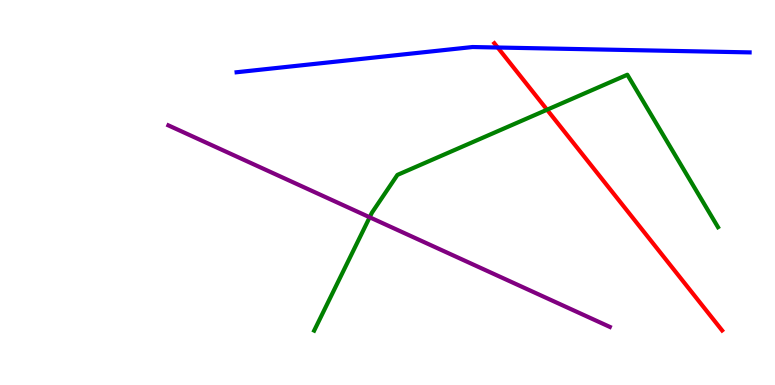[{'lines': ['blue', 'red'], 'intersections': [{'x': 6.42, 'y': 8.77}]}, {'lines': ['green', 'red'], 'intersections': [{'x': 7.06, 'y': 7.15}]}, {'lines': ['purple', 'red'], 'intersections': []}, {'lines': ['blue', 'green'], 'intersections': []}, {'lines': ['blue', 'purple'], 'intersections': []}, {'lines': ['green', 'purple'], 'intersections': [{'x': 4.77, 'y': 4.36}]}]